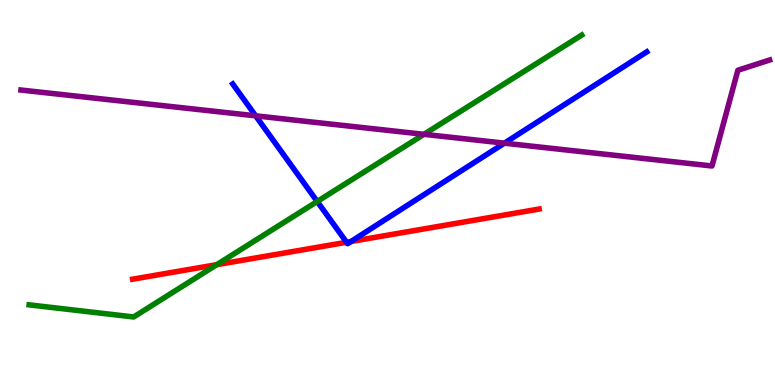[{'lines': ['blue', 'red'], 'intersections': [{'x': 4.47, 'y': 3.71}, {'x': 4.53, 'y': 3.73}]}, {'lines': ['green', 'red'], 'intersections': [{'x': 2.8, 'y': 3.13}]}, {'lines': ['purple', 'red'], 'intersections': []}, {'lines': ['blue', 'green'], 'intersections': [{'x': 4.09, 'y': 4.77}]}, {'lines': ['blue', 'purple'], 'intersections': [{'x': 3.3, 'y': 6.99}, {'x': 6.51, 'y': 6.28}]}, {'lines': ['green', 'purple'], 'intersections': [{'x': 5.47, 'y': 6.51}]}]